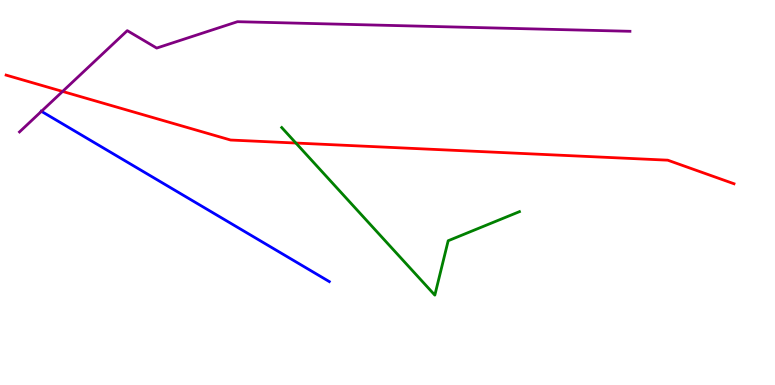[{'lines': ['blue', 'red'], 'intersections': []}, {'lines': ['green', 'red'], 'intersections': [{'x': 3.82, 'y': 6.28}]}, {'lines': ['purple', 'red'], 'intersections': [{'x': 0.808, 'y': 7.62}]}, {'lines': ['blue', 'green'], 'intersections': []}, {'lines': ['blue', 'purple'], 'intersections': [{'x': 0.535, 'y': 7.11}]}, {'lines': ['green', 'purple'], 'intersections': []}]